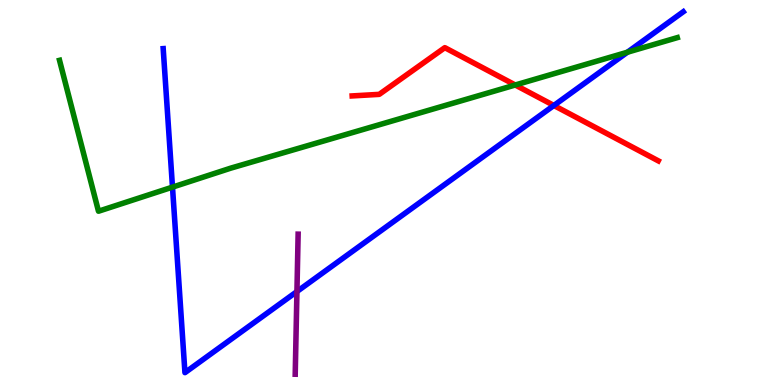[{'lines': ['blue', 'red'], 'intersections': [{'x': 7.15, 'y': 7.26}]}, {'lines': ['green', 'red'], 'intersections': [{'x': 6.65, 'y': 7.79}]}, {'lines': ['purple', 'red'], 'intersections': []}, {'lines': ['blue', 'green'], 'intersections': [{'x': 2.23, 'y': 5.14}, {'x': 8.1, 'y': 8.64}]}, {'lines': ['blue', 'purple'], 'intersections': [{'x': 3.83, 'y': 2.43}]}, {'lines': ['green', 'purple'], 'intersections': []}]